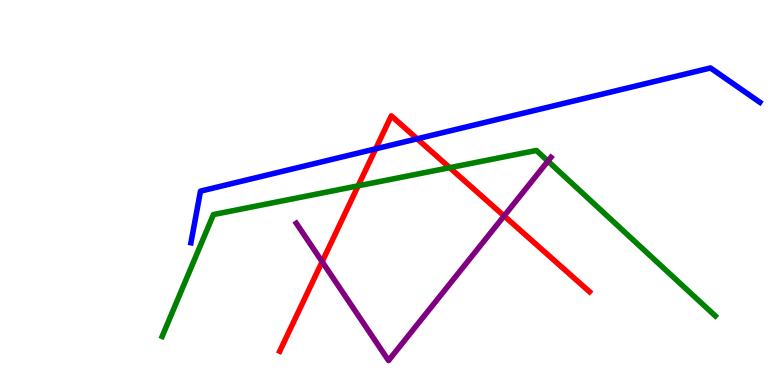[{'lines': ['blue', 'red'], 'intersections': [{'x': 4.85, 'y': 6.13}, {'x': 5.38, 'y': 6.39}]}, {'lines': ['green', 'red'], 'intersections': [{'x': 4.62, 'y': 5.17}, {'x': 5.8, 'y': 5.64}]}, {'lines': ['purple', 'red'], 'intersections': [{'x': 4.16, 'y': 3.2}, {'x': 6.5, 'y': 4.39}]}, {'lines': ['blue', 'green'], 'intersections': []}, {'lines': ['blue', 'purple'], 'intersections': []}, {'lines': ['green', 'purple'], 'intersections': [{'x': 7.07, 'y': 5.81}]}]